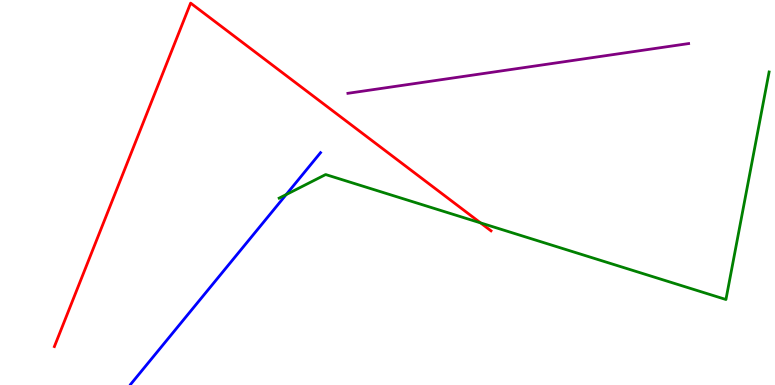[{'lines': ['blue', 'red'], 'intersections': []}, {'lines': ['green', 'red'], 'intersections': [{'x': 6.2, 'y': 4.21}]}, {'lines': ['purple', 'red'], 'intersections': []}, {'lines': ['blue', 'green'], 'intersections': [{'x': 3.69, 'y': 4.95}]}, {'lines': ['blue', 'purple'], 'intersections': []}, {'lines': ['green', 'purple'], 'intersections': []}]